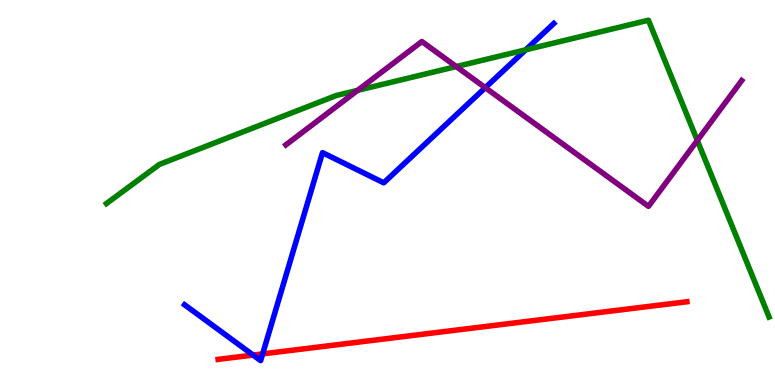[{'lines': ['blue', 'red'], 'intersections': [{'x': 3.27, 'y': 0.777}, {'x': 3.39, 'y': 0.808}]}, {'lines': ['green', 'red'], 'intersections': []}, {'lines': ['purple', 'red'], 'intersections': []}, {'lines': ['blue', 'green'], 'intersections': [{'x': 6.78, 'y': 8.71}]}, {'lines': ['blue', 'purple'], 'intersections': [{'x': 6.26, 'y': 7.72}]}, {'lines': ['green', 'purple'], 'intersections': [{'x': 4.61, 'y': 7.65}, {'x': 5.89, 'y': 8.27}, {'x': 9.0, 'y': 6.35}]}]